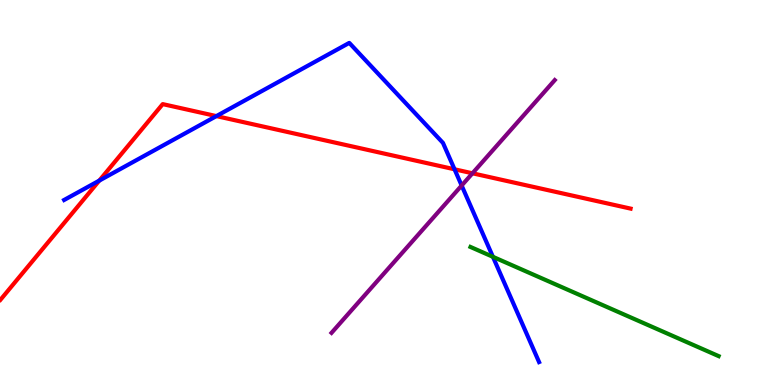[{'lines': ['blue', 'red'], 'intersections': [{'x': 1.28, 'y': 5.31}, {'x': 2.79, 'y': 6.98}, {'x': 5.87, 'y': 5.6}]}, {'lines': ['green', 'red'], 'intersections': []}, {'lines': ['purple', 'red'], 'intersections': [{'x': 6.1, 'y': 5.5}]}, {'lines': ['blue', 'green'], 'intersections': [{'x': 6.36, 'y': 3.33}]}, {'lines': ['blue', 'purple'], 'intersections': [{'x': 5.96, 'y': 5.18}]}, {'lines': ['green', 'purple'], 'intersections': []}]